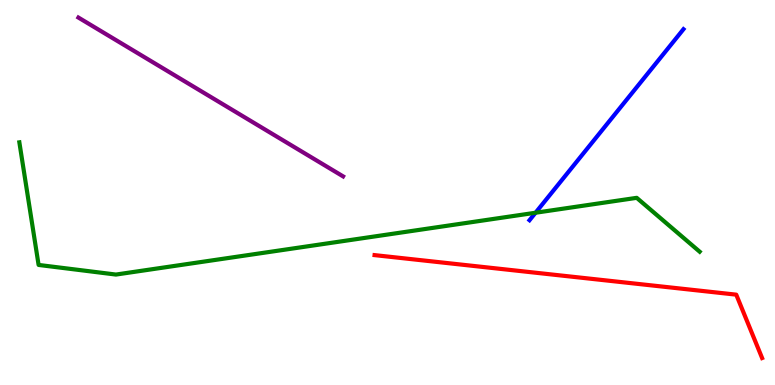[{'lines': ['blue', 'red'], 'intersections': []}, {'lines': ['green', 'red'], 'intersections': []}, {'lines': ['purple', 'red'], 'intersections': []}, {'lines': ['blue', 'green'], 'intersections': [{'x': 6.91, 'y': 4.47}]}, {'lines': ['blue', 'purple'], 'intersections': []}, {'lines': ['green', 'purple'], 'intersections': []}]